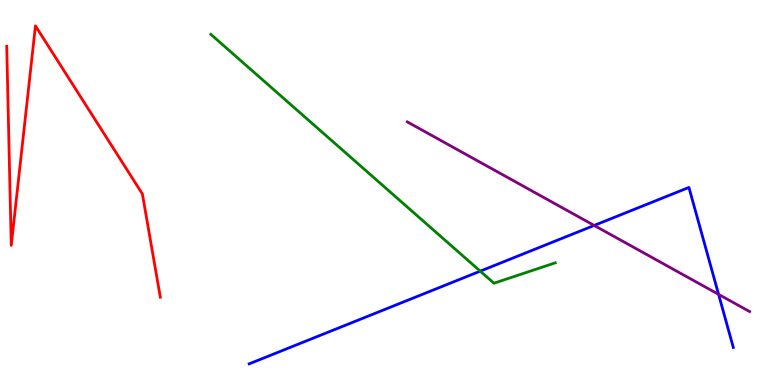[{'lines': ['blue', 'red'], 'intersections': []}, {'lines': ['green', 'red'], 'intersections': []}, {'lines': ['purple', 'red'], 'intersections': []}, {'lines': ['blue', 'green'], 'intersections': [{'x': 6.2, 'y': 2.96}]}, {'lines': ['blue', 'purple'], 'intersections': [{'x': 7.67, 'y': 4.14}, {'x': 9.27, 'y': 2.35}]}, {'lines': ['green', 'purple'], 'intersections': []}]